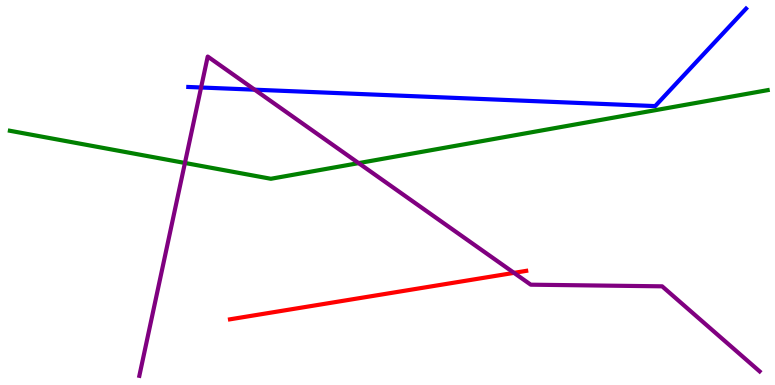[{'lines': ['blue', 'red'], 'intersections': []}, {'lines': ['green', 'red'], 'intersections': []}, {'lines': ['purple', 'red'], 'intersections': [{'x': 6.63, 'y': 2.91}]}, {'lines': ['blue', 'green'], 'intersections': []}, {'lines': ['blue', 'purple'], 'intersections': [{'x': 2.59, 'y': 7.73}, {'x': 3.29, 'y': 7.67}]}, {'lines': ['green', 'purple'], 'intersections': [{'x': 2.39, 'y': 5.77}, {'x': 4.63, 'y': 5.76}]}]